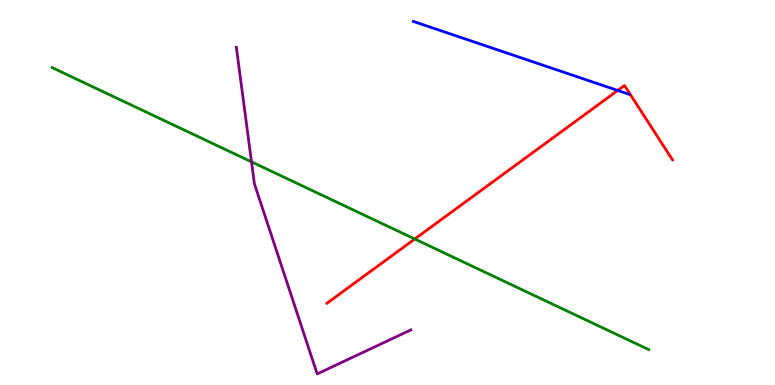[{'lines': ['blue', 'red'], 'intersections': [{'x': 7.97, 'y': 7.65}]}, {'lines': ['green', 'red'], 'intersections': [{'x': 5.35, 'y': 3.79}]}, {'lines': ['purple', 'red'], 'intersections': []}, {'lines': ['blue', 'green'], 'intersections': []}, {'lines': ['blue', 'purple'], 'intersections': []}, {'lines': ['green', 'purple'], 'intersections': [{'x': 3.25, 'y': 5.8}]}]